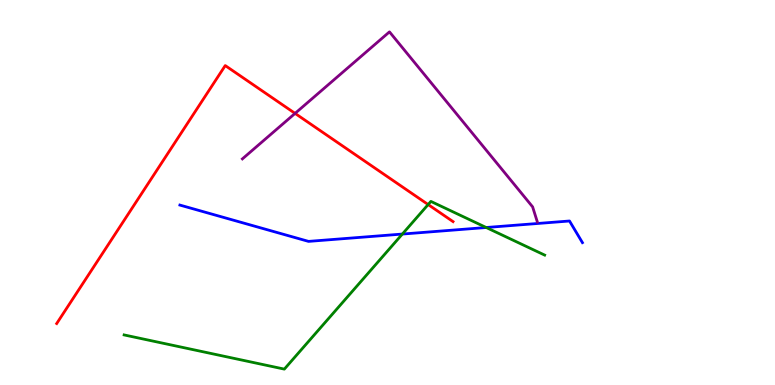[{'lines': ['blue', 'red'], 'intersections': []}, {'lines': ['green', 'red'], 'intersections': [{'x': 5.52, 'y': 4.69}]}, {'lines': ['purple', 'red'], 'intersections': [{'x': 3.81, 'y': 7.05}]}, {'lines': ['blue', 'green'], 'intersections': [{'x': 5.19, 'y': 3.92}, {'x': 6.27, 'y': 4.09}]}, {'lines': ['blue', 'purple'], 'intersections': []}, {'lines': ['green', 'purple'], 'intersections': []}]